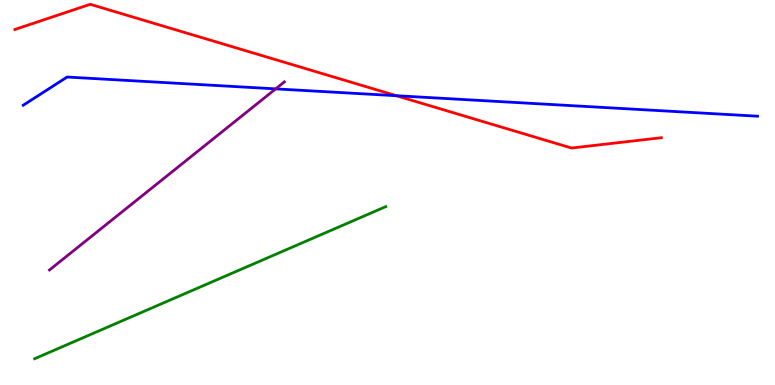[{'lines': ['blue', 'red'], 'intersections': [{'x': 5.11, 'y': 7.51}]}, {'lines': ['green', 'red'], 'intersections': []}, {'lines': ['purple', 'red'], 'intersections': []}, {'lines': ['blue', 'green'], 'intersections': []}, {'lines': ['blue', 'purple'], 'intersections': [{'x': 3.56, 'y': 7.69}]}, {'lines': ['green', 'purple'], 'intersections': []}]